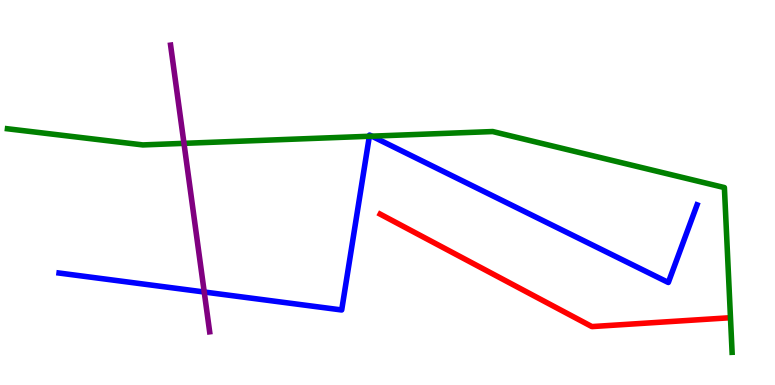[{'lines': ['blue', 'red'], 'intersections': []}, {'lines': ['green', 'red'], 'intersections': []}, {'lines': ['purple', 'red'], 'intersections': []}, {'lines': ['blue', 'green'], 'intersections': [{'x': 4.77, 'y': 6.46}, {'x': 4.8, 'y': 6.46}]}, {'lines': ['blue', 'purple'], 'intersections': [{'x': 2.64, 'y': 2.42}]}, {'lines': ['green', 'purple'], 'intersections': [{'x': 2.37, 'y': 6.28}]}]